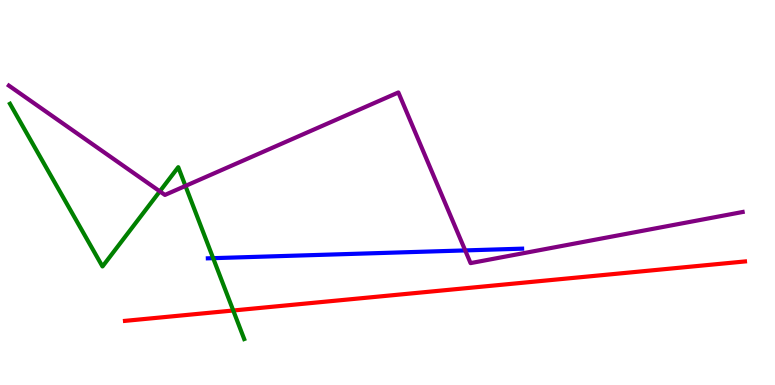[{'lines': ['blue', 'red'], 'intersections': []}, {'lines': ['green', 'red'], 'intersections': [{'x': 3.01, 'y': 1.94}]}, {'lines': ['purple', 'red'], 'intersections': []}, {'lines': ['blue', 'green'], 'intersections': [{'x': 2.75, 'y': 3.29}]}, {'lines': ['blue', 'purple'], 'intersections': [{'x': 6.0, 'y': 3.5}]}, {'lines': ['green', 'purple'], 'intersections': [{'x': 2.06, 'y': 5.03}, {'x': 2.39, 'y': 5.17}]}]